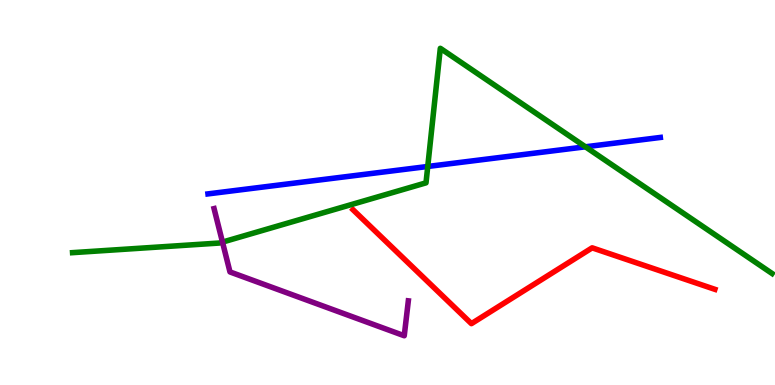[{'lines': ['blue', 'red'], 'intersections': []}, {'lines': ['green', 'red'], 'intersections': []}, {'lines': ['purple', 'red'], 'intersections': []}, {'lines': ['blue', 'green'], 'intersections': [{'x': 5.52, 'y': 5.68}, {'x': 7.55, 'y': 6.19}]}, {'lines': ['blue', 'purple'], 'intersections': []}, {'lines': ['green', 'purple'], 'intersections': [{'x': 2.87, 'y': 3.71}]}]